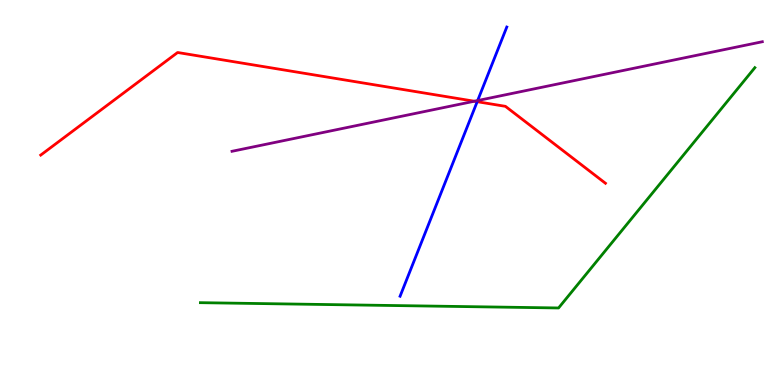[{'lines': ['blue', 'red'], 'intersections': [{'x': 6.16, 'y': 7.36}]}, {'lines': ['green', 'red'], 'intersections': []}, {'lines': ['purple', 'red'], 'intersections': [{'x': 6.12, 'y': 7.37}]}, {'lines': ['blue', 'green'], 'intersections': []}, {'lines': ['blue', 'purple'], 'intersections': [{'x': 6.16, 'y': 7.39}]}, {'lines': ['green', 'purple'], 'intersections': []}]